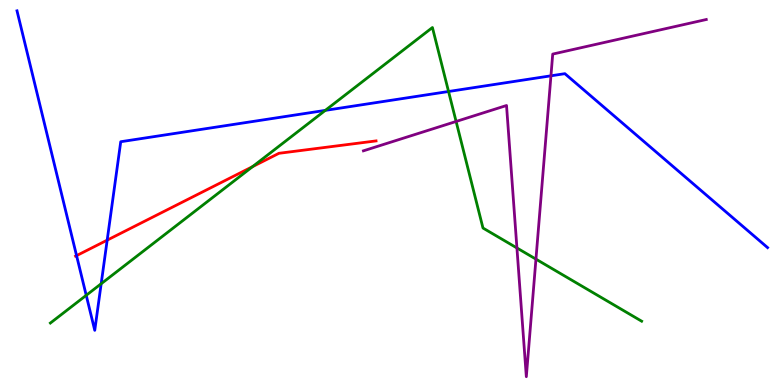[{'lines': ['blue', 'red'], 'intersections': [{'x': 0.988, 'y': 3.36}, {'x': 1.38, 'y': 3.76}]}, {'lines': ['green', 'red'], 'intersections': [{'x': 3.26, 'y': 5.67}]}, {'lines': ['purple', 'red'], 'intersections': []}, {'lines': ['blue', 'green'], 'intersections': [{'x': 1.11, 'y': 2.33}, {'x': 1.31, 'y': 2.63}, {'x': 4.2, 'y': 7.13}, {'x': 5.79, 'y': 7.62}]}, {'lines': ['blue', 'purple'], 'intersections': [{'x': 7.11, 'y': 8.03}]}, {'lines': ['green', 'purple'], 'intersections': [{'x': 5.89, 'y': 6.84}, {'x': 6.67, 'y': 3.56}, {'x': 6.92, 'y': 3.27}]}]